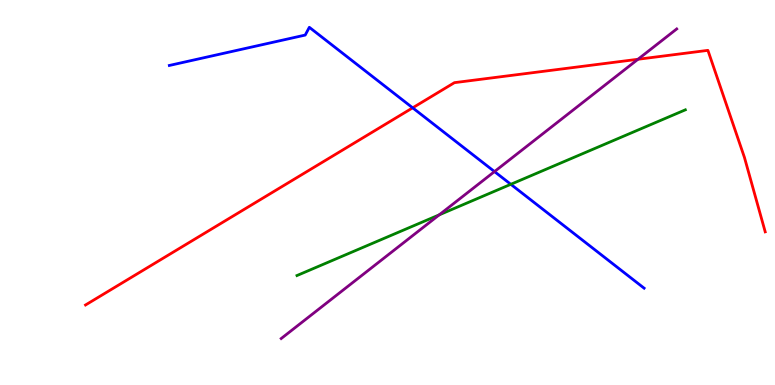[{'lines': ['blue', 'red'], 'intersections': [{'x': 5.32, 'y': 7.2}]}, {'lines': ['green', 'red'], 'intersections': []}, {'lines': ['purple', 'red'], 'intersections': [{'x': 8.23, 'y': 8.46}]}, {'lines': ['blue', 'green'], 'intersections': [{'x': 6.59, 'y': 5.21}]}, {'lines': ['blue', 'purple'], 'intersections': [{'x': 6.38, 'y': 5.54}]}, {'lines': ['green', 'purple'], 'intersections': [{'x': 5.67, 'y': 4.42}]}]